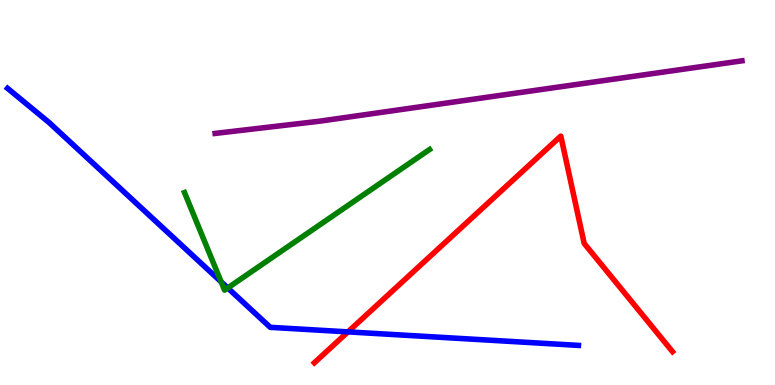[{'lines': ['blue', 'red'], 'intersections': [{'x': 4.49, 'y': 1.38}]}, {'lines': ['green', 'red'], 'intersections': []}, {'lines': ['purple', 'red'], 'intersections': []}, {'lines': ['blue', 'green'], 'intersections': [{'x': 2.85, 'y': 2.68}, {'x': 2.94, 'y': 2.52}]}, {'lines': ['blue', 'purple'], 'intersections': []}, {'lines': ['green', 'purple'], 'intersections': []}]